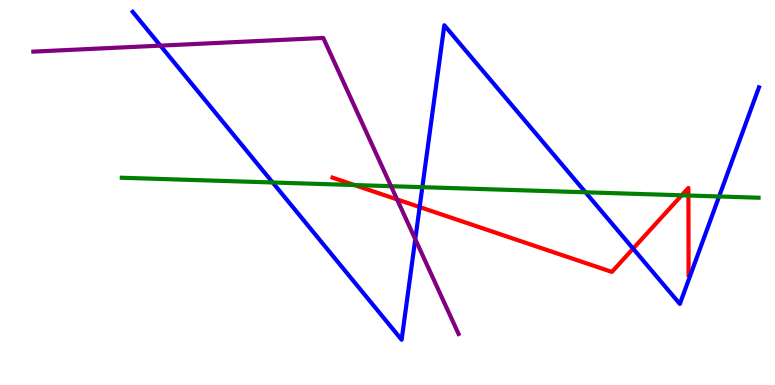[{'lines': ['blue', 'red'], 'intersections': [{'x': 5.41, 'y': 4.62}, {'x': 8.17, 'y': 3.54}]}, {'lines': ['green', 'red'], 'intersections': [{'x': 4.57, 'y': 5.19}, {'x': 8.8, 'y': 4.93}, {'x': 8.88, 'y': 4.92}]}, {'lines': ['purple', 'red'], 'intersections': [{'x': 5.12, 'y': 4.82}]}, {'lines': ['blue', 'green'], 'intersections': [{'x': 3.52, 'y': 5.26}, {'x': 5.45, 'y': 5.14}, {'x': 7.55, 'y': 5.01}, {'x': 9.28, 'y': 4.9}]}, {'lines': ['blue', 'purple'], 'intersections': [{'x': 2.07, 'y': 8.81}, {'x': 5.36, 'y': 3.79}]}, {'lines': ['green', 'purple'], 'intersections': [{'x': 5.05, 'y': 5.16}]}]